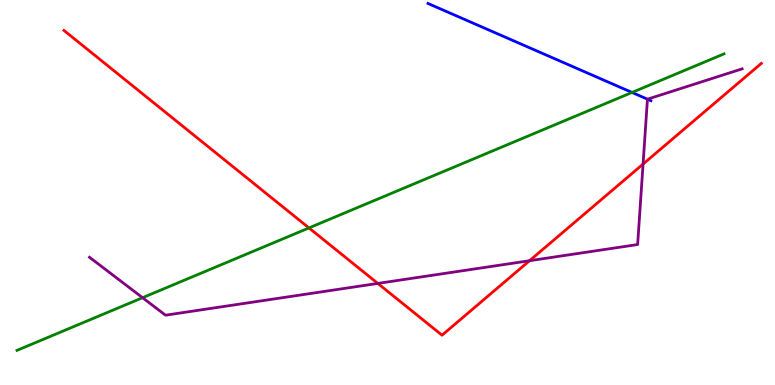[{'lines': ['blue', 'red'], 'intersections': []}, {'lines': ['green', 'red'], 'intersections': [{'x': 3.99, 'y': 4.08}]}, {'lines': ['purple', 'red'], 'intersections': [{'x': 4.88, 'y': 2.64}, {'x': 6.83, 'y': 3.23}, {'x': 8.3, 'y': 5.74}]}, {'lines': ['blue', 'green'], 'intersections': [{'x': 8.16, 'y': 7.6}]}, {'lines': ['blue', 'purple'], 'intersections': [{'x': 8.35, 'y': 7.42}]}, {'lines': ['green', 'purple'], 'intersections': [{'x': 1.84, 'y': 2.27}]}]